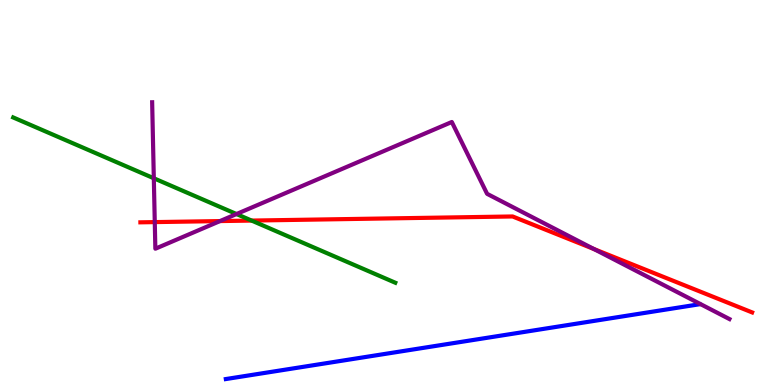[{'lines': ['blue', 'red'], 'intersections': []}, {'lines': ['green', 'red'], 'intersections': [{'x': 3.25, 'y': 4.27}]}, {'lines': ['purple', 'red'], 'intersections': [{'x': 2.0, 'y': 4.23}, {'x': 2.84, 'y': 4.26}, {'x': 7.66, 'y': 3.53}]}, {'lines': ['blue', 'green'], 'intersections': []}, {'lines': ['blue', 'purple'], 'intersections': []}, {'lines': ['green', 'purple'], 'intersections': [{'x': 1.98, 'y': 5.37}, {'x': 3.05, 'y': 4.44}]}]